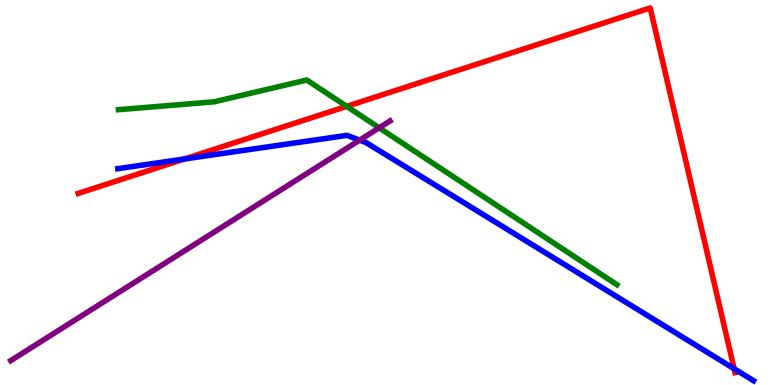[{'lines': ['blue', 'red'], 'intersections': [{'x': 2.38, 'y': 5.87}, {'x': 9.47, 'y': 0.422}]}, {'lines': ['green', 'red'], 'intersections': [{'x': 4.47, 'y': 7.24}]}, {'lines': ['purple', 'red'], 'intersections': []}, {'lines': ['blue', 'green'], 'intersections': []}, {'lines': ['blue', 'purple'], 'intersections': [{'x': 4.64, 'y': 6.36}]}, {'lines': ['green', 'purple'], 'intersections': [{'x': 4.89, 'y': 6.68}]}]